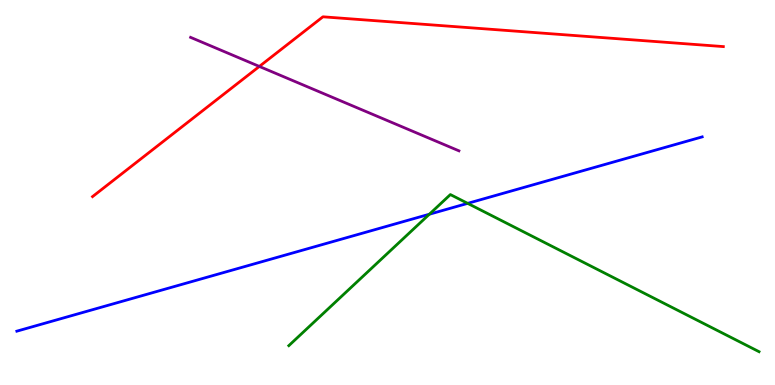[{'lines': ['blue', 'red'], 'intersections': []}, {'lines': ['green', 'red'], 'intersections': []}, {'lines': ['purple', 'red'], 'intersections': [{'x': 3.35, 'y': 8.27}]}, {'lines': ['blue', 'green'], 'intersections': [{'x': 5.54, 'y': 4.44}, {'x': 6.03, 'y': 4.72}]}, {'lines': ['blue', 'purple'], 'intersections': []}, {'lines': ['green', 'purple'], 'intersections': []}]